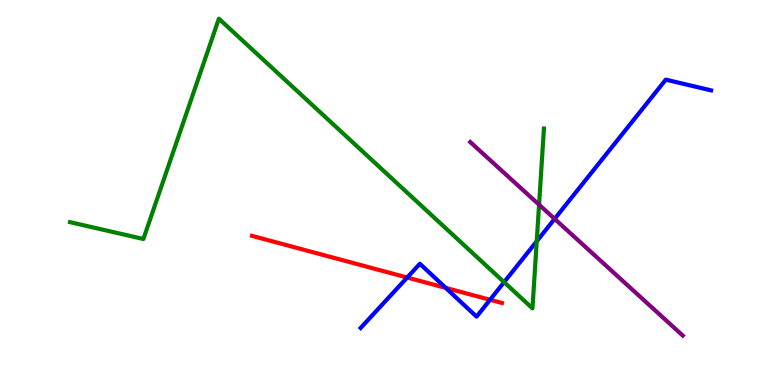[{'lines': ['blue', 'red'], 'intersections': [{'x': 5.25, 'y': 2.79}, {'x': 5.75, 'y': 2.52}, {'x': 6.32, 'y': 2.21}]}, {'lines': ['green', 'red'], 'intersections': []}, {'lines': ['purple', 'red'], 'intersections': []}, {'lines': ['blue', 'green'], 'intersections': [{'x': 6.5, 'y': 2.67}, {'x': 6.93, 'y': 3.73}]}, {'lines': ['blue', 'purple'], 'intersections': [{'x': 7.16, 'y': 4.31}]}, {'lines': ['green', 'purple'], 'intersections': [{'x': 6.96, 'y': 4.68}]}]